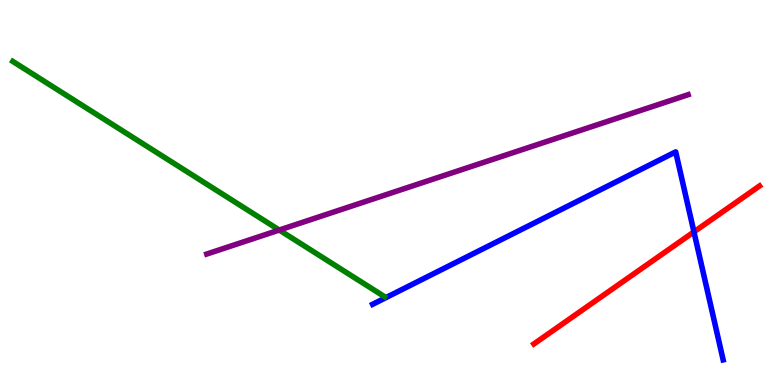[{'lines': ['blue', 'red'], 'intersections': [{'x': 8.95, 'y': 3.98}]}, {'lines': ['green', 'red'], 'intersections': []}, {'lines': ['purple', 'red'], 'intersections': []}, {'lines': ['blue', 'green'], 'intersections': []}, {'lines': ['blue', 'purple'], 'intersections': []}, {'lines': ['green', 'purple'], 'intersections': [{'x': 3.6, 'y': 4.02}]}]